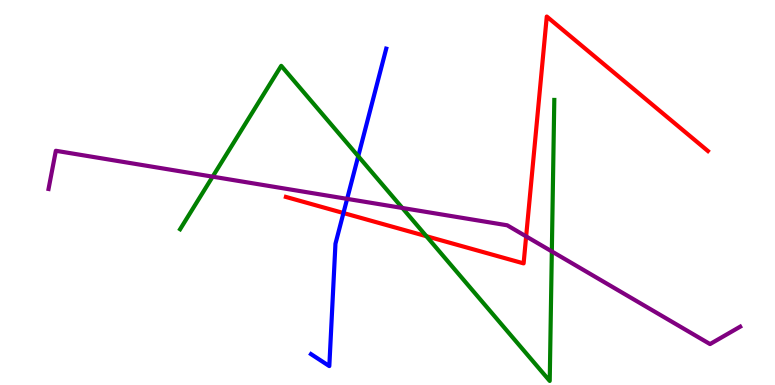[{'lines': ['blue', 'red'], 'intersections': [{'x': 4.43, 'y': 4.47}]}, {'lines': ['green', 'red'], 'intersections': [{'x': 5.5, 'y': 3.86}]}, {'lines': ['purple', 'red'], 'intersections': [{'x': 6.79, 'y': 3.86}]}, {'lines': ['blue', 'green'], 'intersections': [{'x': 4.62, 'y': 5.94}]}, {'lines': ['blue', 'purple'], 'intersections': [{'x': 4.48, 'y': 4.83}]}, {'lines': ['green', 'purple'], 'intersections': [{'x': 2.74, 'y': 5.41}, {'x': 5.19, 'y': 4.6}, {'x': 7.12, 'y': 3.47}]}]